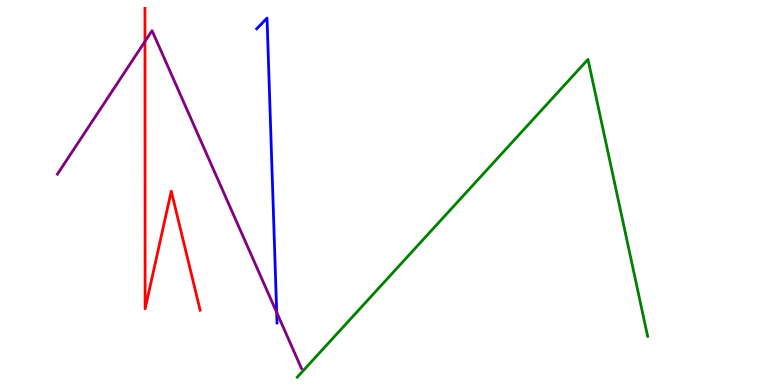[{'lines': ['blue', 'red'], 'intersections': []}, {'lines': ['green', 'red'], 'intersections': []}, {'lines': ['purple', 'red'], 'intersections': [{'x': 1.87, 'y': 8.92}]}, {'lines': ['blue', 'green'], 'intersections': []}, {'lines': ['blue', 'purple'], 'intersections': [{'x': 3.57, 'y': 1.89}]}, {'lines': ['green', 'purple'], 'intersections': []}]